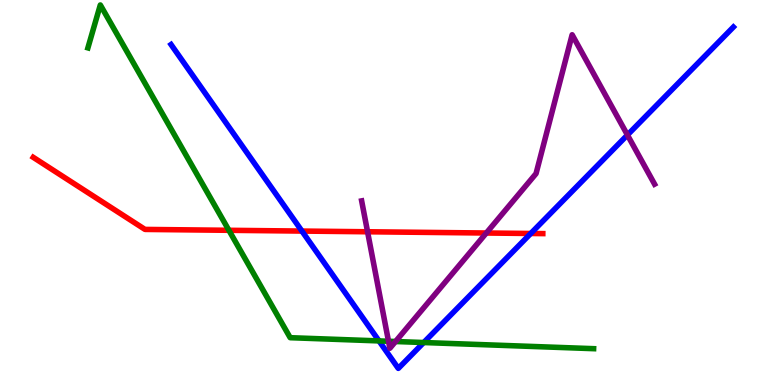[{'lines': ['blue', 'red'], 'intersections': [{'x': 3.9, 'y': 4.0}, {'x': 6.85, 'y': 3.94}]}, {'lines': ['green', 'red'], 'intersections': [{'x': 2.95, 'y': 4.02}]}, {'lines': ['purple', 'red'], 'intersections': [{'x': 4.74, 'y': 3.98}, {'x': 6.28, 'y': 3.95}]}, {'lines': ['blue', 'green'], 'intersections': [{'x': 4.89, 'y': 1.15}, {'x': 5.47, 'y': 1.1}]}, {'lines': ['blue', 'purple'], 'intersections': [{'x': 8.1, 'y': 6.49}]}, {'lines': ['green', 'purple'], 'intersections': [{'x': 5.01, 'y': 1.14}, {'x': 5.1, 'y': 1.13}]}]